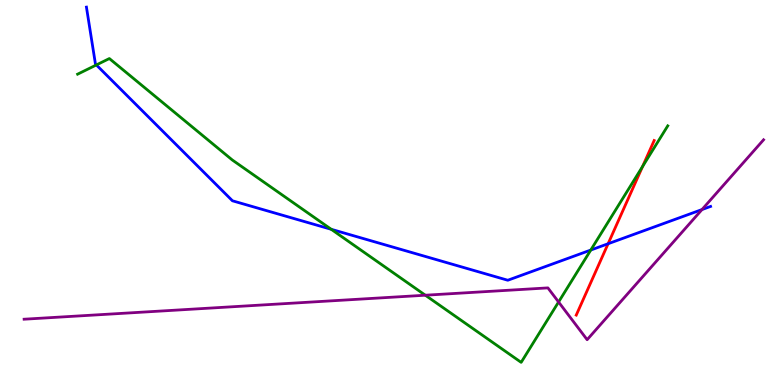[{'lines': ['blue', 'red'], 'intersections': [{'x': 7.85, 'y': 3.67}]}, {'lines': ['green', 'red'], 'intersections': [{'x': 8.29, 'y': 5.68}]}, {'lines': ['purple', 'red'], 'intersections': []}, {'lines': ['blue', 'green'], 'intersections': [{'x': 1.24, 'y': 8.31}, {'x': 4.27, 'y': 4.04}, {'x': 7.62, 'y': 3.51}]}, {'lines': ['blue', 'purple'], 'intersections': [{'x': 9.06, 'y': 4.56}]}, {'lines': ['green', 'purple'], 'intersections': [{'x': 5.49, 'y': 2.33}, {'x': 7.21, 'y': 2.16}]}]